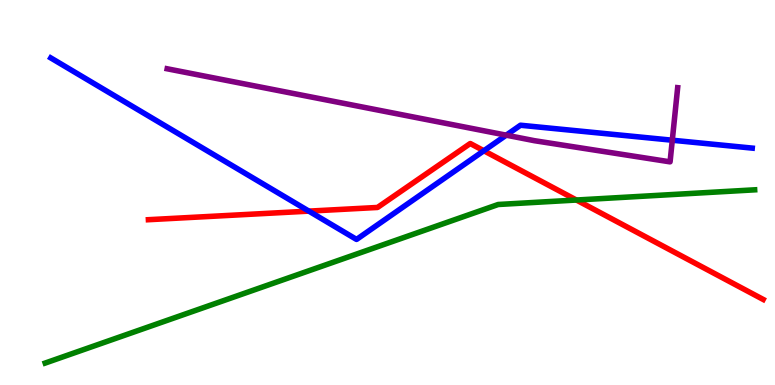[{'lines': ['blue', 'red'], 'intersections': [{'x': 3.99, 'y': 4.52}, {'x': 6.24, 'y': 6.08}]}, {'lines': ['green', 'red'], 'intersections': [{'x': 7.44, 'y': 4.8}]}, {'lines': ['purple', 'red'], 'intersections': []}, {'lines': ['blue', 'green'], 'intersections': []}, {'lines': ['blue', 'purple'], 'intersections': [{'x': 6.53, 'y': 6.49}, {'x': 8.67, 'y': 6.36}]}, {'lines': ['green', 'purple'], 'intersections': []}]